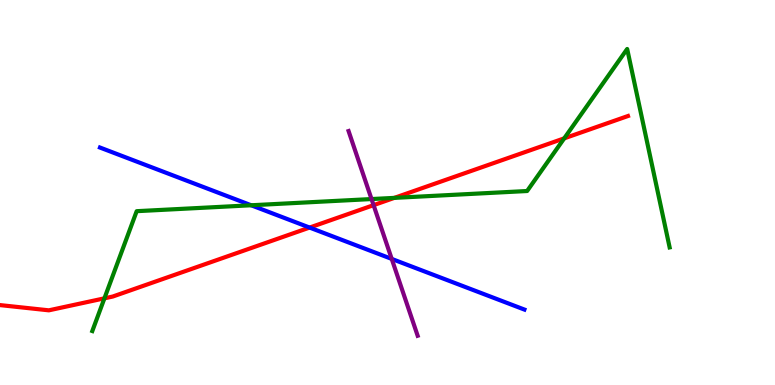[{'lines': ['blue', 'red'], 'intersections': [{'x': 3.99, 'y': 4.09}]}, {'lines': ['green', 'red'], 'intersections': [{'x': 1.35, 'y': 2.25}, {'x': 5.09, 'y': 4.86}, {'x': 7.28, 'y': 6.41}]}, {'lines': ['purple', 'red'], 'intersections': [{'x': 4.82, 'y': 4.67}]}, {'lines': ['blue', 'green'], 'intersections': [{'x': 3.24, 'y': 4.67}]}, {'lines': ['blue', 'purple'], 'intersections': [{'x': 5.05, 'y': 3.28}]}, {'lines': ['green', 'purple'], 'intersections': [{'x': 4.79, 'y': 4.83}]}]